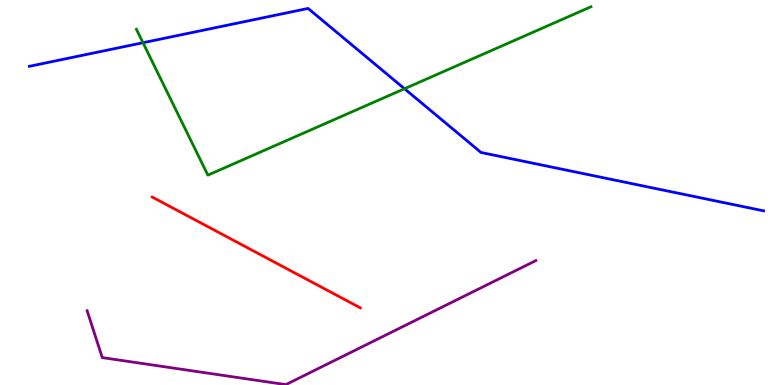[{'lines': ['blue', 'red'], 'intersections': []}, {'lines': ['green', 'red'], 'intersections': []}, {'lines': ['purple', 'red'], 'intersections': []}, {'lines': ['blue', 'green'], 'intersections': [{'x': 1.85, 'y': 8.89}, {'x': 5.22, 'y': 7.7}]}, {'lines': ['blue', 'purple'], 'intersections': []}, {'lines': ['green', 'purple'], 'intersections': []}]